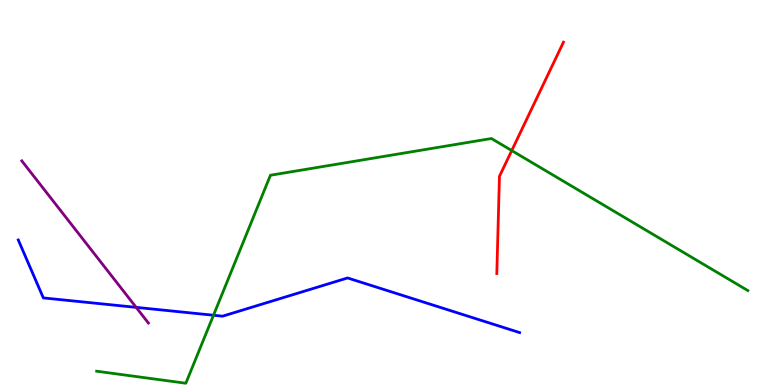[{'lines': ['blue', 'red'], 'intersections': []}, {'lines': ['green', 'red'], 'intersections': [{'x': 6.6, 'y': 6.09}]}, {'lines': ['purple', 'red'], 'intersections': []}, {'lines': ['blue', 'green'], 'intersections': [{'x': 2.75, 'y': 1.81}]}, {'lines': ['blue', 'purple'], 'intersections': [{'x': 1.76, 'y': 2.02}]}, {'lines': ['green', 'purple'], 'intersections': []}]